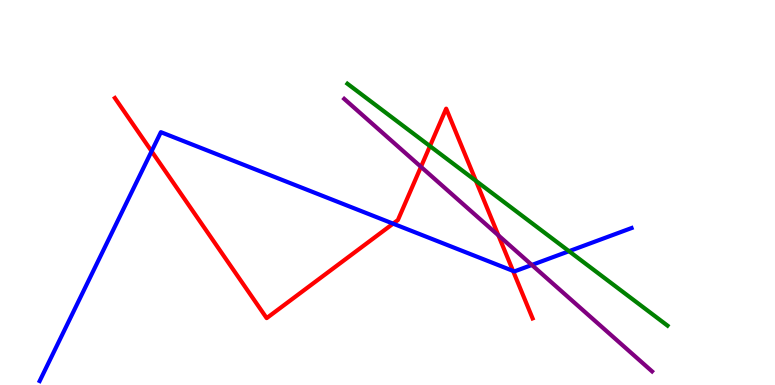[{'lines': ['blue', 'red'], 'intersections': [{'x': 1.96, 'y': 6.07}, {'x': 5.07, 'y': 4.19}, {'x': 6.62, 'y': 2.96}]}, {'lines': ['green', 'red'], 'intersections': [{'x': 5.55, 'y': 6.21}, {'x': 6.14, 'y': 5.3}]}, {'lines': ['purple', 'red'], 'intersections': [{'x': 5.43, 'y': 5.67}, {'x': 6.43, 'y': 3.89}]}, {'lines': ['blue', 'green'], 'intersections': [{'x': 7.34, 'y': 3.48}]}, {'lines': ['blue', 'purple'], 'intersections': [{'x': 6.86, 'y': 3.12}]}, {'lines': ['green', 'purple'], 'intersections': []}]